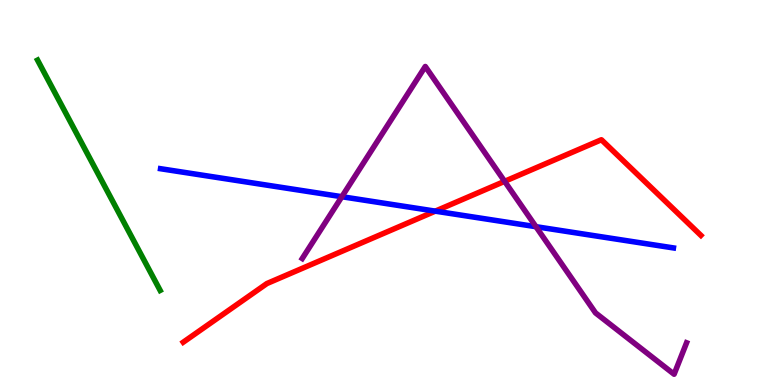[{'lines': ['blue', 'red'], 'intersections': [{'x': 5.62, 'y': 4.52}]}, {'lines': ['green', 'red'], 'intersections': []}, {'lines': ['purple', 'red'], 'intersections': [{'x': 6.51, 'y': 5.29}]}, {'lines': ['blue', 'green'], 'intersections': []}, {'lines': ['blue', 'purple'], 'intersections': [{'x': 4.41, 'y': 4.89}, {'x': 6.92, 'y': 4.11}]}, {'lines': ['green', 'purple'], 'intersections': []}]